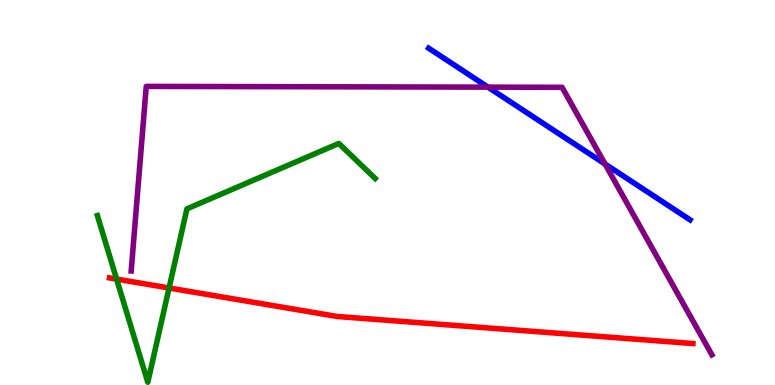[{'lines': ['blue', 'red'], 'intersections': []}, {'lines': ['green', 'red'], 'intersections': [{'x': 1.5, 'y': 2.75}, {'x': 2.18, 'y': 2.52}]}, {'lines': ['purple', 'red'], 'intersections': []}, {'lines': ['blue', 'green'], 'intersections': []}, {'lines': ['blue', 'purple'], 'intersections': [{'x': 6.3, 'y': 7.74}, {'x': 7.81, 'y': 5.74}]}, {'lines': ['green', 'purple'], 'intersections': []}]